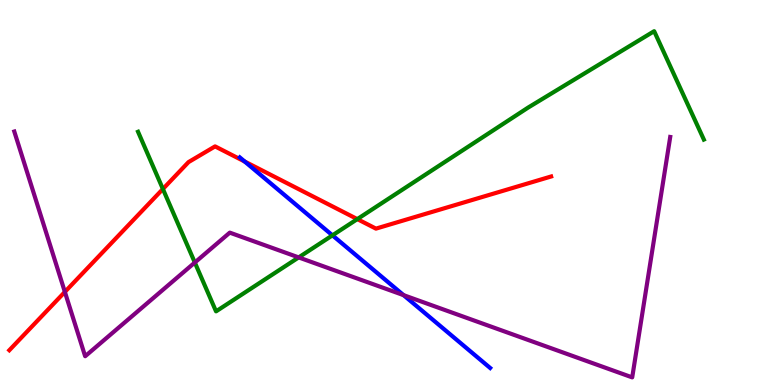[{'lines': ['blue', 'red'], 'intersections': [{'x': 3.16, 'y': 5.8}]}, {'lines': ['green', 'red'], 'intersections': [{'x': 2.1, 'y': 5.09}, {'x': 4.61, 'y': 4.31}]}, {'lines': ['purple', 'red'], 'intersections': [{'x': 0.837, 'y': 2.42}]}, {'lines': ['blue', 'green'], 'intersections': [{'x': 4.29, 'y': 3.89}]}, {'lines': ['blue', 'purple'], 'intersections': [{'x': 5.21, 'y': 2.33}]}, {'lines': ['green', 'purple'], 'intersections': [{'x': 2.51, 'y': 3.18}, {'x': 3.85, 'y': 3.31}]}]